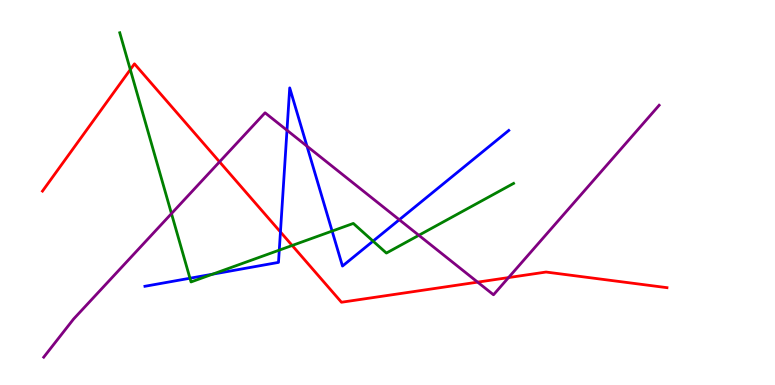[{'lines': ['blue', 'red'], 'intersections': [{'x': 3.62, 'y': 3.97}]}, {'lines': ['green', 'red'], 'intersections': [{'x': 1.68, 'y': 8.19}, {'x': 3.77, 'y': 3.62}]}, {'lines': ['purple', 'red'], 'intersections': [{'x': 2.83, 'y': 5.8}, {'x': 6.16, 'y': 2.67}, {'x': 6.56, 'y': 2.79}]}, {'lines': ['blue', 'green'], 'intersections': [{'x': 2.45, 'y': 2.77}, {'x': 2.74, 'y': 2.88}, {'x': 3.6, 'y': 3.5}, {'x': 4.29, 'y': 4.0}, {'x': 4.81, 'y': 3.74}]}, {'lines': ['blue', 'purple'], 'intersections': [{'x': 3.7, 'y': 6.62}, {'x': 3.96, 'y': 6.2}, {'x': 5.15, 'y': 4.29}]}, {'lines': ['green', 'purple'], 'intersections': [{'x': 2.21, 'y': 4.45}, {'x': 5.4, 'y': 3.89}]}]